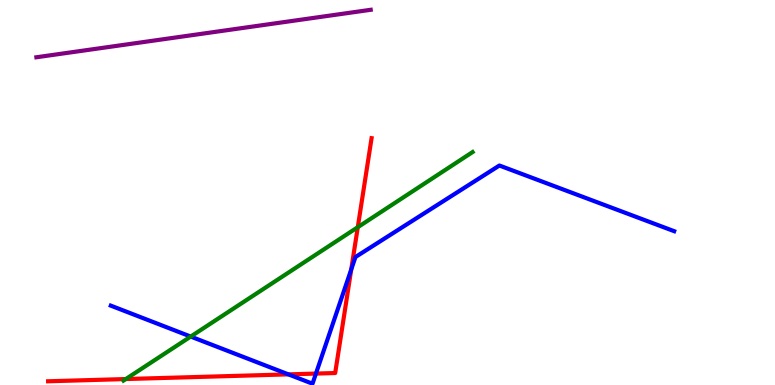[{'lines': ['blue', 'red'], 'intersections': [{'x': 3.72, 'y': 0.276}, {'x': 4.08, 'y': 0.297}, {'x': 4.53, 'y': 3.0}]}, {'lines': ['green', 'red'], 'intersections': [{'x': 1.62, 'y': 0.155}, {'x': 4.62, 'y': 4.1}]}, {'lines': ['purple', 'red'], 'intersections': []}, {'lines': ['blue', 'green'], 'intersections': [{'x': 2.46, 'y': 1.26}]}, {'lines': ['blue', 'purple'], 'intersections': []}, {'lines': ['green', 'purple'], 'intersections': []}]